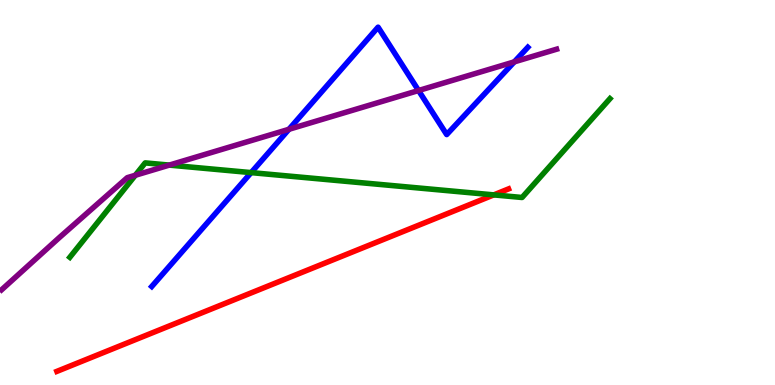[{'lines': ['blue', 'red'], 'intersections': []}, {'lines': ['green', 'red'], 'intersections': [{'x': 6.37, 'y': 4.94}]}, {'lines': ['purple', 'red'], 'intersections': []}, {'lines': ['blue', 'green'], 'intersections': [{'x': 3.24, 'y': 5.52}]}, {'lines': ['blue', 'purple'], 'intersections': [{'x': 3.73, 'y': 6.64}, {'x': 5.4, 'y': 7.65}, {'x': 6.64, 'y': 8.39}]}, {'lines': ['green', 'purple'], 'intersections': [{'x': 1.75, 'y': 5.45}, {'x': 2.18, 'y': 5.71}]}]